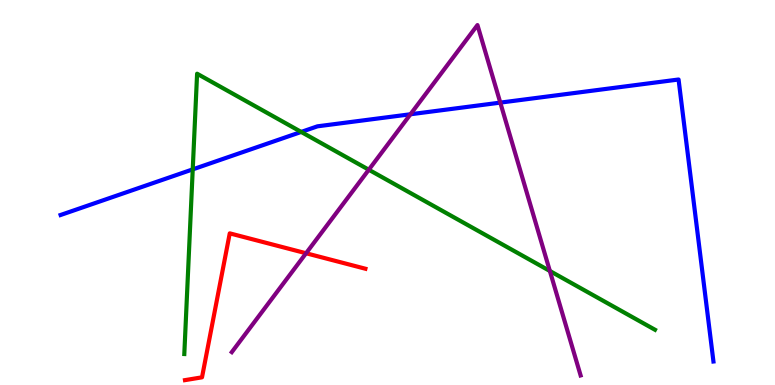[{'lines': ['blue', 'red'], 'intersections': []}, {'lines': ['green', 'red'], 'intersections': []}, {'lines': ['purple', 'red'], 'intersections': [{'x': 3.95, 'y': 3.42}]}, {'lines': ['blue', 'green'], 'intersections': [{'x': 2.49, 'y': 5.6}, {'x': 3.89, 'y': 6.57}]}, {'lines': ['blue', 'purple'], 'intersections': [{'x': 5.3, 'y': 7.03}, {'x': 6.46, 'y': 7.33}]}, {'lines': ['green', 'purple'], 'intersections': [{'x': 4.76, 'y': 5.59}, {'x': 7.09, 'y': 2.96}]}]